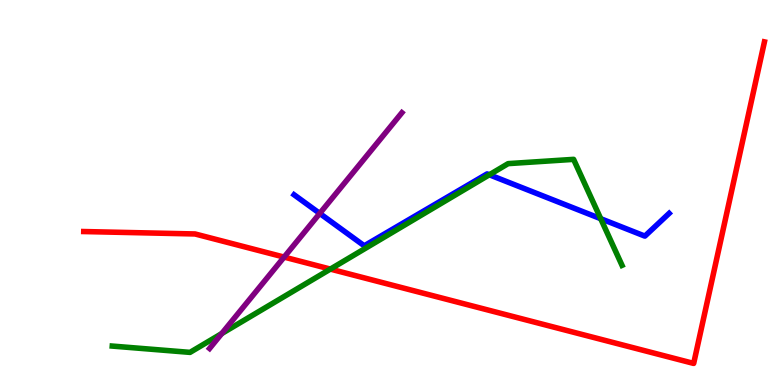[{'lines': ['blue', 'red'], 'intersections': []}, {'lines': ['green', 'red'], 'intersections': [{'x': 4.26, 'y': 3.01}]}, {'lines': ['purple', 'red'], 'intersections': [{'x': 3.67, 'y': 3.32}]}, {'lines': ['blue', 'green'], 'intersections': [{'x': 6.31, 'y': 5.46}, {'x': 7.75, 'y': 4.32}]}, {'lines': ['blue', 'purple'], 'intersections': [{'x': 4.13, 'y': 4.46}]}, {'lines': ['green', 'purple'], 'intersections': [{'x': 2.86, 'y': 1.34}]}]